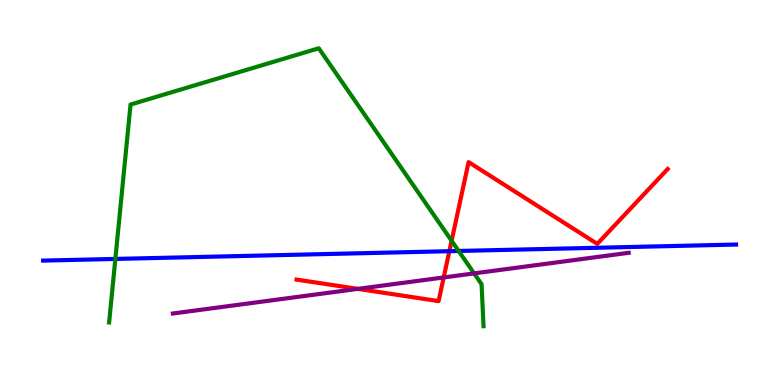[{'lines': ['blue', 'red'], 'intersections': [{'x': 5.8, 'y': 3.48}]}, {'lines': ['green', 'red'], 'intersections': [{'x': 5.83, 'y': 3.75}]}, {'lines': ['purple', 'red'], 'intersections': [{'x': 4.62, 'y': 2.5}, {'x': 5.73, 'y': 2.79}]}, {'lines': ['blue', 'green'], 'intersections': [{'x': 1.49, 'y': 3.27}, {'x': 5.92, 'y': 3.48}]}, {'lines': ['blue', 'purple'], 'intersections': []}, {'lines': ['green', 'purple'], 'intersections': [{'x': 6.12, 'y': 2.9}]}]